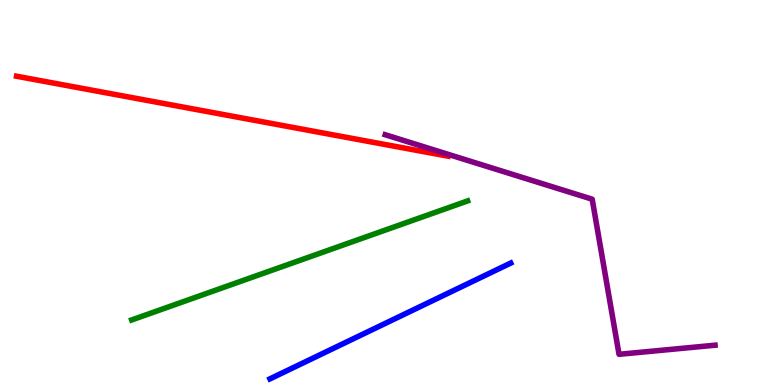[{'lines': ['blue', 'red'], 'intersections': []}, {'lines': ['green', 'red'], 'intersections': []}, {'lines': ['purple', 'red'], 'intersections': []}, {'lines': ['blue', 'green'], 'intersections': []}, {'lines': ['blue', 'purple'], 'intersections': []}, {'lines': ['green', 'purple'], 'intersections': []}]